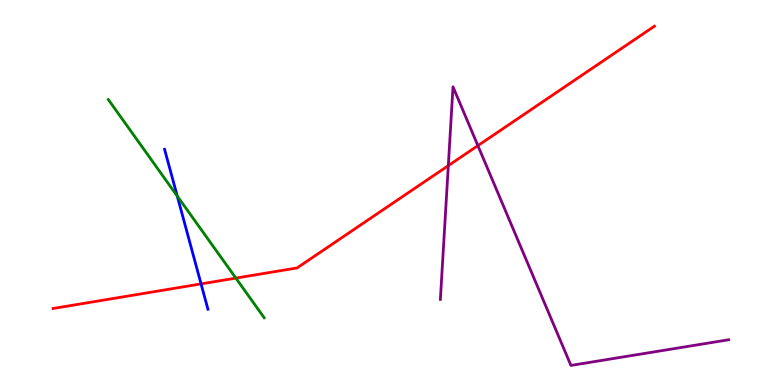[{'lines': ['blue', 'red'], 'intersections': [{'x': 2.59, 'y': 2.63}]}, {'lines': ['green', 'red'], 'intersections': [{'x': 3.04, 'y': 2.78}]}, {'lines': ['purple', 'red'], 'intersections': [{'x': 5.78, 'y': 5.7}, {'x': 6.17, 'y': 6.22}]}, {'lines': ['blue', 'green'], 'intersections': [{'x': 2.29, 'y': 4.91}]}, {'lines': ['blue', 'purple'], 'intersections': []}, {'lines': ['green', 'purple'], 'intersections': []}]